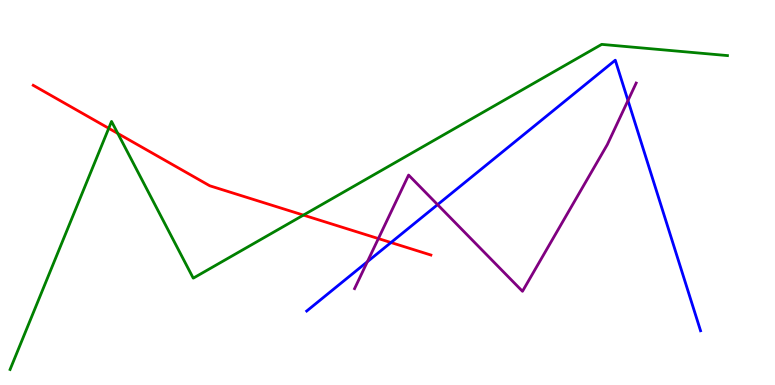[{'lines': ['blue', 'red'], 'intersections': [{'x': 5.04, 'y': 3.7}]}, {'lines': ['green', 'red'], 'intersections': [{'x': 1.4, 'y': 6.67}, {'x': 1.52, 'y': 6.53}, {'x': 3.92, 'y': 4.41}]}, {'lines': ['purple', 'red'], 'intersections': [{'x': 4.88, 'y': 3.8}]}, {'lines': ['blue', 'green'], 'intersections': []}, {'lines': ['blue', 'purple'], 'intersections': [{'x': 4.74, 'y': 3.2}, {'x': 5.65, 'y': 4.68}, {'x': 8.1, 'y': 7.39}]}, {'lines': ['green', 'purple'], 'intersections': []}]